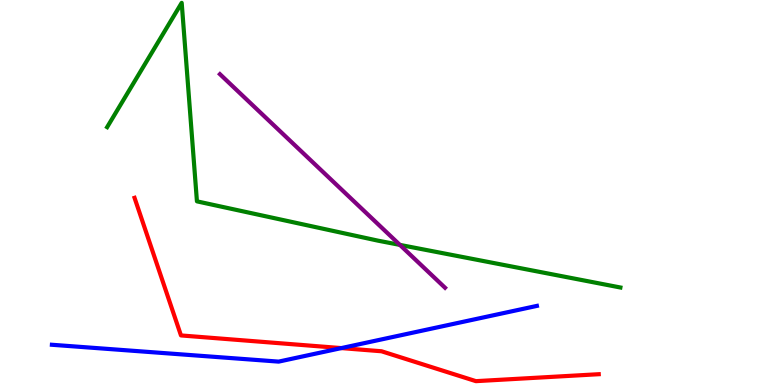[{'lines': ['blue', 'red'], 'intersections': [{'x': 4.4, 'y': 0.959}]}, {'lines': ['green', 'red'], 'intersections': []}, {'lines': ['purple', 'red'], 'intersections': []}, {'lines': ['blue', 'green'], 'intersections': []}, {'lines': ['blue', 'purple'], 'intersections': []}, {'lines': ['green', 'purple'], 'intersections': [{'x': 5.16, 'y': 3.64}]}]